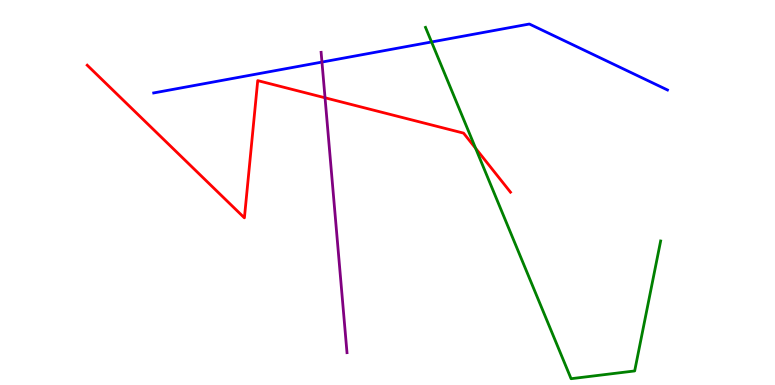[{'lines': ['blue', 'red'], 'intersections': []}, {'lines': ['green', 'red'], 'intersections': [{'x': 6.14, 'y': 6.15}]}, {'lines': ['purple', 'red'], 'intersections': [{'x': 4.19, 'y': 7.46}]}, {'lines': ['blue', 'green'], 'intersections': [{'x': 5.57, 'y': 8.91}]}, {'lines': ['blue', 'purple'], 'intersections': [{'x': 4.15, 'y': 8.39}]}, {'lines': ['green', 'purple'], 'intersections': []}]